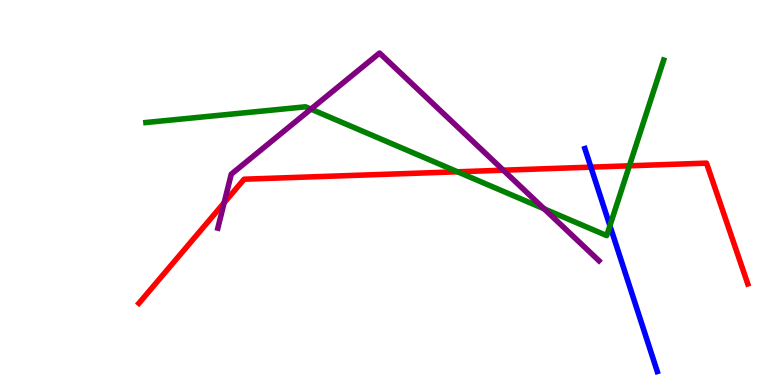[{'lines': ['blue', 'red'], 'intersections': [{'x': 7.62, 'y': 5.66}]}, {'lines': ['green', 'red'], 'intersections': [{'x': 5.9, 'y': 5.54}, {'x': 8.12, 'y': 5.69}]}, {'lines': ['purple', 'red'], 'intersections': [{'x': 2.89, 'y': 4.73}, {'x': 6.49, 'y': 5.58}]}, {'lines': ['blue', 'green'], 'intersections': [{'x': 7.87, 'y': 4.14}]}, {'lines': ['blue', 'purple'], 'intersections': []}, {'lines': ['green', 'purple'], 'intersections': [{'x': 4.01, 'y': 7.17}, {'x': 7.02, 'y': 4.58}]}]